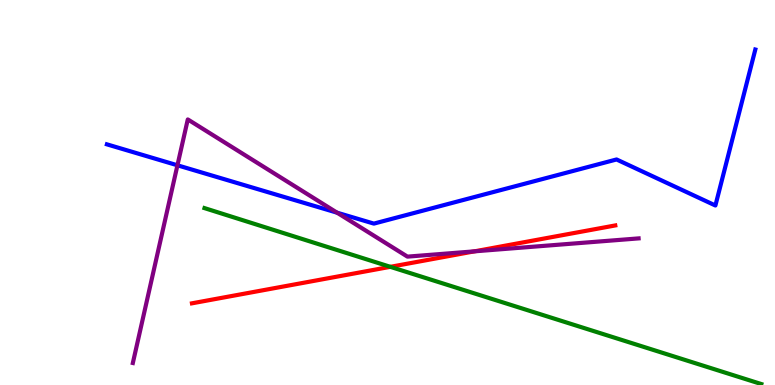[{'lines': ['blue', 'red'], 'intersections': []}, {'lines': ['green', 'red'], 'intersections': [{'x': 5.04, 'y': 3.07}]}, {'lines': ['purple', 'red'], 'intersections': [{'x': 6.12, 'y': 3.47}]}, {'lines': ['blue', 'green'], 'intersections': []}, {'lines': ['blue', 'purple'], 'intersections': [{'x': 2.29, 'y': 5.71}, {'x': 4.35, 'y': 4.48}]}, {'lines': ['green', 'purple'], 'intersections': []}]